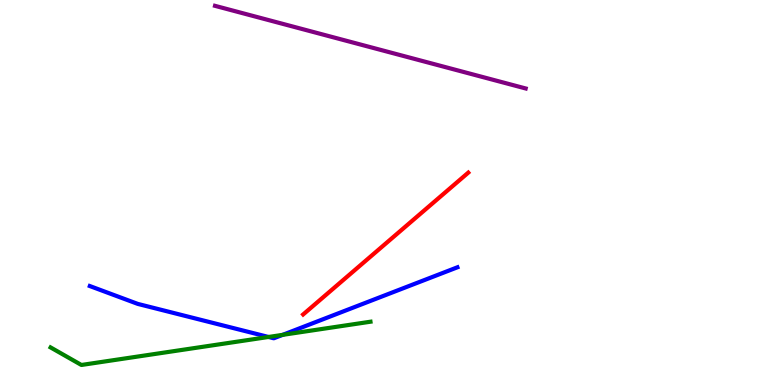[{'lines': ['blue', 'red'], 'intersections': []}, {'lines': ['green', 'red'], 'intersections': []}, {'lines': ['purple', 'red'], 'intersections': []}, {'lines': ['blue', 'green'], 'intersections': [{'x': 3.46, 'y': 1.25}, {'x': 3.65, 'y': 1.3}]}, {'lines': ['blue', 'purple'], 'intersections': []}, {'lines': ['green', 'purple'], 'intersections': []}]